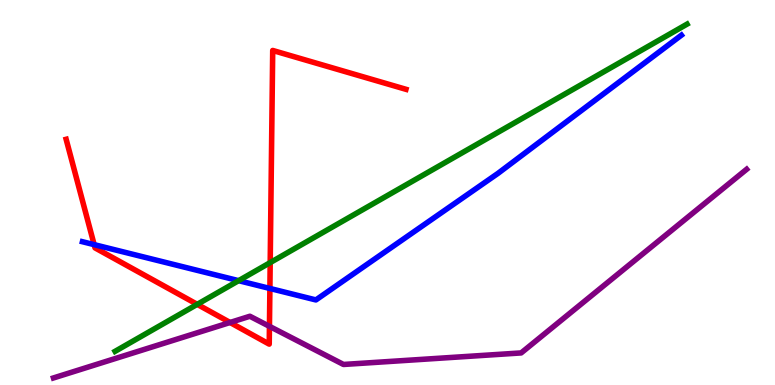[{'lines': ['blue', 'red'], 'intersections': [{'x': 1.21, 'y': 3.65}, {'x': 3.48, 'y': 2.51}]}, {'lines': ['green', 'red'], 'intersections': [{'x': 2.54, 'y': 2.09}, {'x': 3.49, 'y': 3.18}]}, {'lines': ['purple', 'red'], 'intersections': [{'x': 2.97, 'y': 1.62}, {'x': 3.48, 'y': 1.52}]}, {'lines': ['blue', 'green'], 'intersections': [{'x': 3.08, 'y': 2.71}]}, {'lines': ['blue', 'purple'], 'intersections': []}, {'lines': ['green', 'purple'], 'intersections': []}]